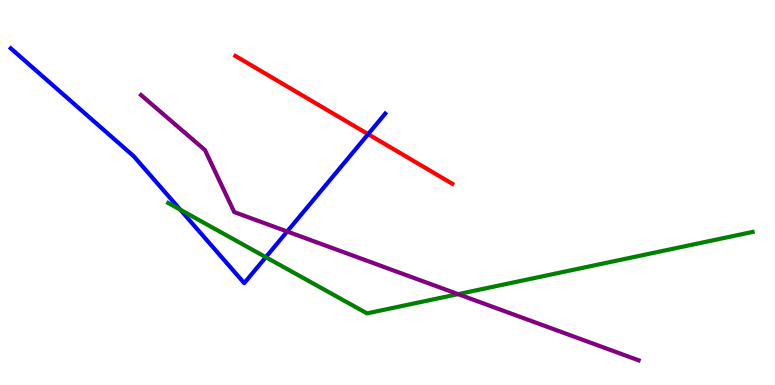[{'lines': ['blue', 'red'], 'intersections': [{'x': 4.75, 'y': 6.52}]}, {'lines': ['green', 'red'], 'intersections': []}, {'lines': ['purple', 'red'], 'intersections': []}, {'lines': ['blue', 'green'], 'intersections': [{'x': 2.33, 'y': 4.55}, {'x': 3.43, 'y': 3.32}]}, {'lines': ['blue', 'purple'], 'intersections': [{'x': 3.71, 'y': 3.99}]}, {'lines': ['green', 'purple'], 'intersections': [{'x': 5.91, 'y': 2.36}]}]